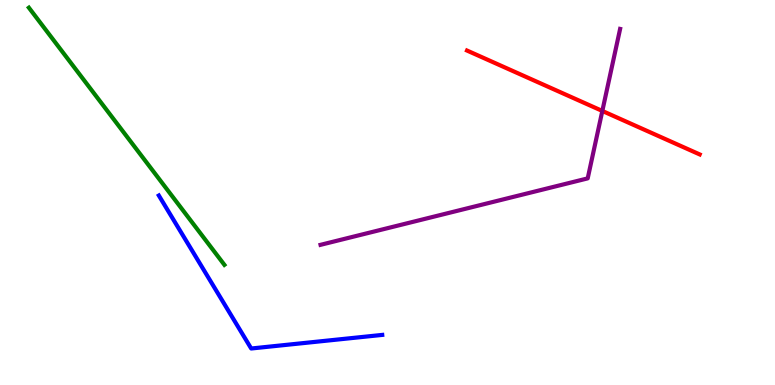[{'lines': ['blue', 'red'], 'intersections': []}, {'lines': ['green', 'red'], 'intersections': []}, {'lines': ['purple', 'red'], 'intersections': [{'x': 7.77, 'y': 7.12}]}, {'lines': ['blue', 'green'], 'intersections': []}, {'lines': ['blue', 'purple'], 'intersections': []}, {'lines': ['green', 'purple'], 'intersections': []}]